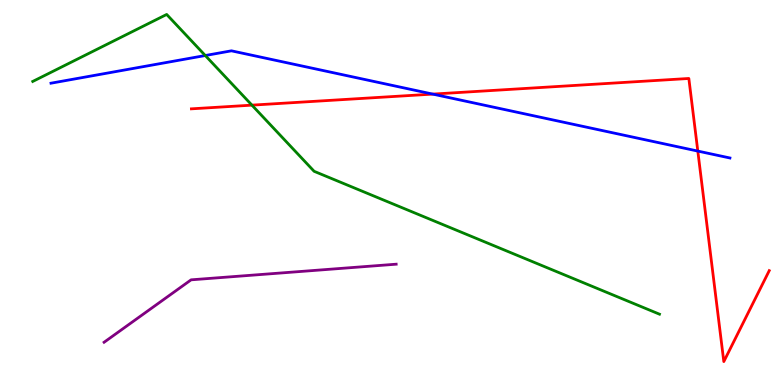[{'lines': ['blue', 'red'], 'intersections': [{'x': 5.58, 'y': 7.56}, {'x': 9.0, 'y': 6.08}]}, {'lines': ['green', 'red'], 'intersections': [{'x': 3.25, 'y': 7.27}]}, {'lines': ['purple', 'red'], 'intersections': []}, {'lines': ['blue', 'green'], 'intersections': [{'x': 2.65, 'y': 8.56}]}, {'lines': ['blue', 'purple'], 'intersections': []}, {'lines': ['green', 'purple'], 'intersections': []}]